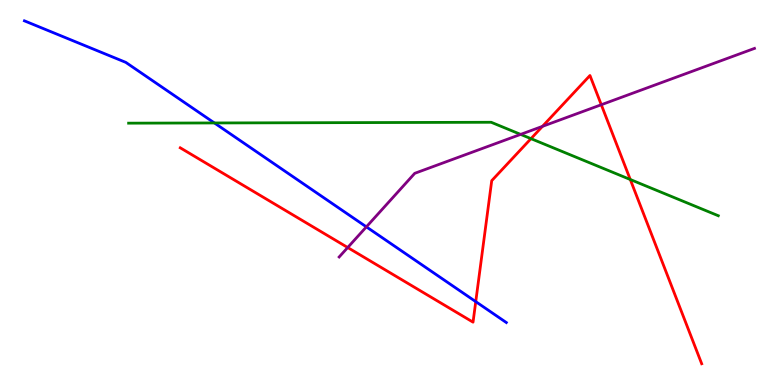[{'lines': ['blue', 'red'], 'intersections': [{'x': 6.14, 'y': 2.17}]}, {'lines': ['green', 'red'], 'intersections': [{'x': 6.85, 'y': 6.4}, {'x': 8.13, 'y': 5.34}]}, {'lines': ['purple', 'red'], 'intersections': [{'x': 4.49, 'y': 3.57}, {'x': 7.0, 'y': 6.72}, {'x': 7.76, 'y': 7.28}]}, {'lines': ['blue', 'green'], 'intersections': [{'x': 2.77, 'y': 6.81}]}, {'lines': ['blue', 'purple'], 'intersections': [{'x': 4.73, 'y': 4.11}]}, {'lines': ['green', 'purple'], 'intersections': [{'x': 6.72, 'y': 6.51}]}]